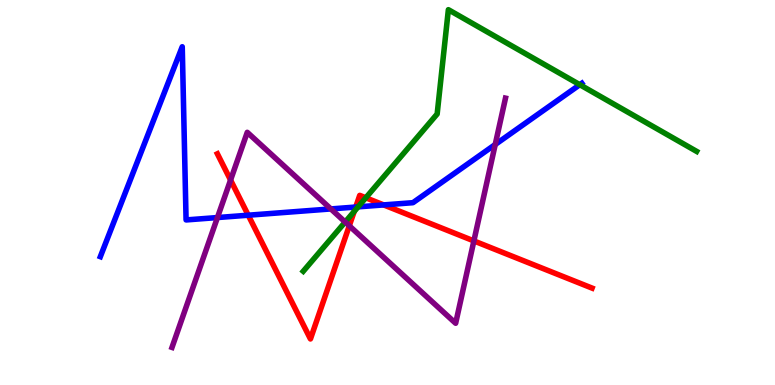[{'lines': ['blue', 'red'], 'intersections': [{'x': 3.2, 'y': 4.41}, {'x': 4.59, 'y': 4.62}, {'x': 4.95, 'y': 4.68}]}, {'lines': ['green', 'red'], 'intersections': [{'x': 4.57, 'y': 4.51}, {'x': 4.72, 'y': 4.86}]}, {'lines': ['purple', 'red'], 'intersections': [{'x': 2.98, 'y': 5.32}, {'x': 4.51, 'y': 4.13}, {'x': 6.11, 'y': 3.74}]}, {'lines': ['blue', 'green'], 'intersections': [{'x': 4.62, 'y': 4.63}, {'x': 7.48, 'y': 7.8}]}, {'lines': ['blue', 'purple'], 'intersections': [{'x': 2.81, 'y': 4.35}, {'x': 4.27, 'y': 4.57}, {'x': 6.39, 'y': 6.25}]}, {'lines': ['green', 'purple'], 'intersections': [{'x': 4.45, 'y': 4.23}]}]